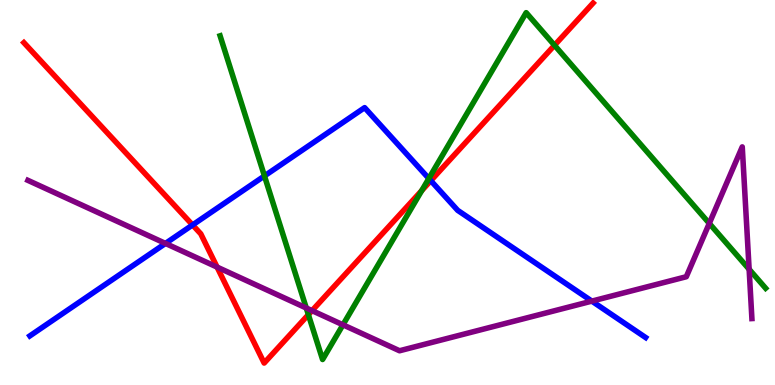[{'lines': ['blue', 'red'], 'intersections': [{'x': 2.48, 'y': 4.16}, {'x': 5.56, 'y': 5.31}]}, {'lines': ['green', 'red'], 'intersections': [{'x': 3.98, 'y': 1.83}, {'x': 5.44, 'y': 5.05}, {'x': 7.15, 'y': 8.82}]}, {'lines': ['purple', 'red'], 'intersections': [{'x': 2.8, 'y': 3.06}, {'x': 4.03, 'y': 1.93}]}, {'lines': ['blue', 'green'], 'intersections': [{'x': 3.41, 'y': 5.43}, {'x': 5.53, 'y': 5.36}]}, {'lines': ['blue', 'purple'], 'intersections': [{'x': 2.14, 'y': 3.68}, {'x': 7.64, 'y': 2.18}]}, {'lines': ['green', 'purple'], 'intersections': [{'x': 3.95, 'y': 2.0}, {'x': 4.43, 'y': 1.56}, {'x': 9.15, 'y': 4.2}, {'x': 9.67, 'y': 3.01}]}]